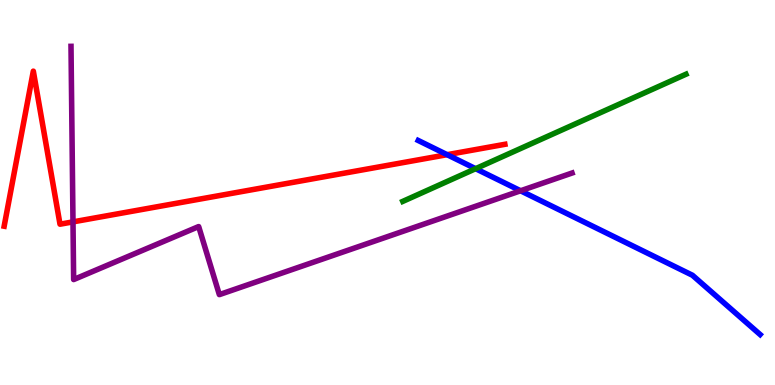[{'lines': ['blue', 'red'], 'intersections': [{'x': 5.77, 'y': 5.98}]}, {'lines': ['green', 'red'], 'intersections': []}, {'lines': ['purple', 'red'], 'intersections': [{'x': 0.942, 'y': 4.24}]}, {'lines': ['blue', 'green'], 'intersections': [{'x': 6.14, 'y': 5.62}]}, {'lines': ['blue', 'purple'], 'intersections': [{'x': 6.72, 'y': 5.04}]}, {'lines': ['green', 'purple'], 'intersections': []}]